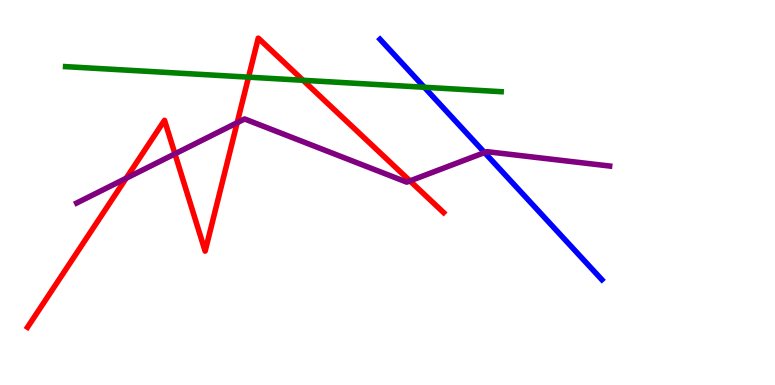[{'lines': ['blue', 'red'], 'intersections': []}, {'lines': ['green', 'red'], 'intersections': [{'x': 3.21, 'y': 8.0}, {'x': 3.91, 'y': 7.91}]}, {'lines': ['purple', 'red'], 'intersections': [{'x': 1.63, 'y': 5.37}, {'x': 2.26, 'y': 6.0}, {'x': 3.06, 'y': 6.81}, {'x': 5.29, 'y': 5.3}]}, {'lines': ['blue', 'green'], 'intersections': [{'x': 5.47, 'y': 7.73}]}, {'lines': ['blue', 'purple'], 'intersections': [{'x': 6.25, 'y': 6.04}]}, {'lines': ['green', 'purple'], 'intersections': []}]